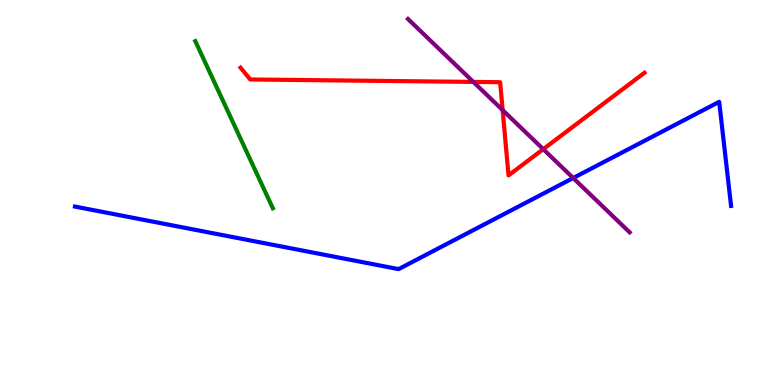[{'lines': ['blue', 'red'], 'intersections': []}, {'lines': ['green', 'red'], 'intersections': []}, {'lines': ['purple', 'red'], 'intersections': [{'x': 6.11, 'y': 7.87}, {'x': 6.49, 'y': 7.14}, {'x': 7.01, 'y': 6.13}]}, {'lines': ['blue', 'green'], 'intersections': []}, {'lines': ['blue', 'purple'], 'intersections': [{'x': 7.4, 'y': 5.38}]}, {'lines': ['green', 'purple'], 'intersections': []}]